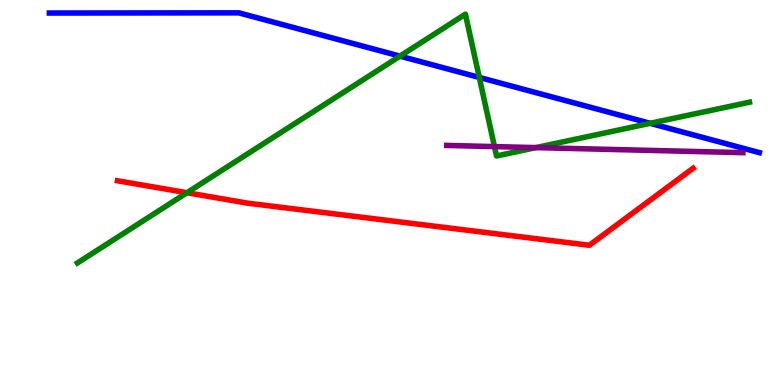[{'lines': ['blue', 'red'], 'intersections': []}, {'lines': ['green', 'red'], 'intersections': [{'x': 2.41, 'y': 4.99}]}, {'lines': ['purple', 'red'], 'intersections': []}, {'lines': ['blue', 'green'], 'intersections': [{'x': 5.16, 'y': 8.54}, {'x': 6.18, 'y': 7.99}, {'x': 8.39, 'y': 6.8}]}, {'lines': ['blue', 'purple'], 'intersections': []}, {'lines': ['green', 'purple'], 'intersections': [{'x': 6.38, 'y': 6.19}, {'x': 6.91, 'y': 6.17}]}]